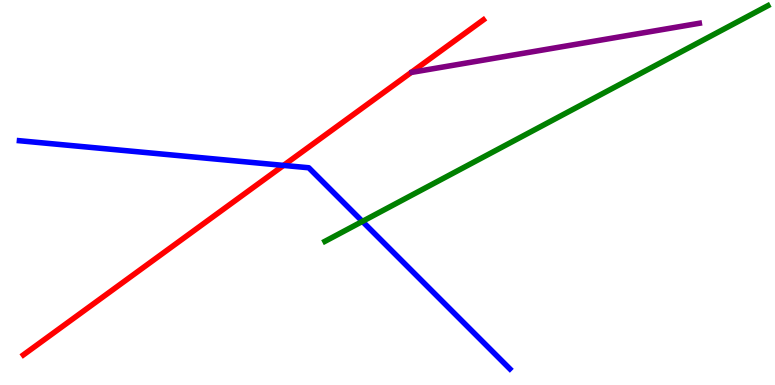[{'lines': ['blue', 'red'], 'intersections': [{'x': 3.66, 'y': 5.7}]}, {'lines': ['green', 'red'], 'intersections': []}, {'lines': ['purple', 'red'], 'intersections': []}, {'lines': ['blue', 'green'], 'intersections': [{'x': 4.68, 'y': 4.25}]}, {'lines': ['blue', 'purple'], 'intersections': []}, {'lines': ['green', 'purple'], 'intersections': []}]